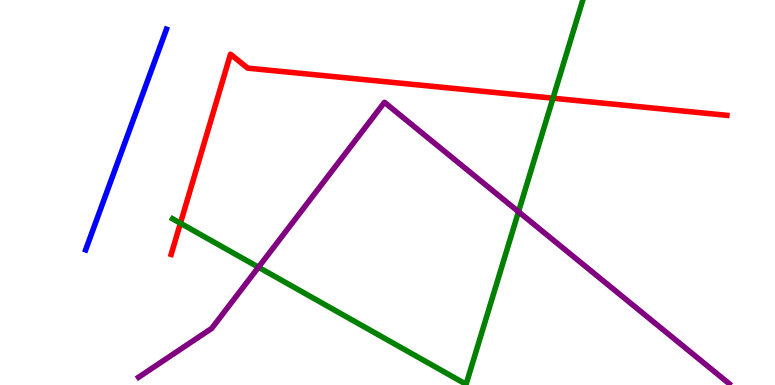[{'lines': ['blue', 'red'], 'intersections': []}, {'lines': ['green', 'red'], 'intersections': [{'x': 2.33, 'y': 4.2}, {'x': 7.14, 'y': 7.45}]}, {'lines': ['purple', 'red'], 'intersections': []}, {'lines': ['blue', 'green'], 'intersections': []}, {'lines': ['blue', 'purple'], 'intersections': []}, {'lines': ['green', 'purple'], 'intersections': [{'x': 3.34, 'y': 3.06}, {'x': 6.69, 'y': 4.5}]}]